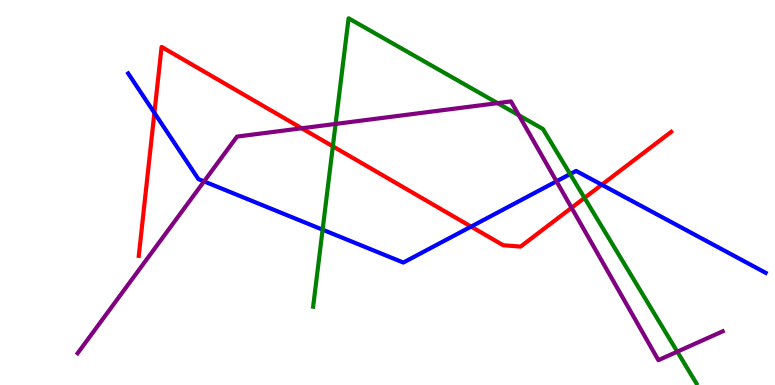[{'lines': ['blue', 'red'], 'intersections': [{'x': 1.99, 'y': 7.07}, {'x': 6.08, 'y': 4.11}, {'x': 7.76, 'y': 5.2}]}, {'lines': ['green', 'red'], 'intersections': [{'x': 4.29, 'y': 6.2}, {'x': 7.54, 'y': 4.86}]}, {'lines': ['purple', 'red'], 'intersections': [{'x': 3.89, 'y': 6.67}, {'x': 7.38, 'y': 4.6}]}, {'lines': ['blue', 'green'], 'intersections': [{'x': 4.16, 'y': 4.03}, {'x': 7.36, 'y': 5.48}]}, {'lines': ['blue', 'purple'], 'intersections': [{'x': 2.63, 'y': 5.29}, {'x': 7.18, 'y': 5.29}]}, {'lines': ['green', 'purple'], 'intersections': [{'x': 4.33, 'y': 6.78}, {'x': 6.42, 'y': 7.32}, {'x': 6.7, 'y': 7.01}, {'x': 8.74, 'y': 0.866}]}]